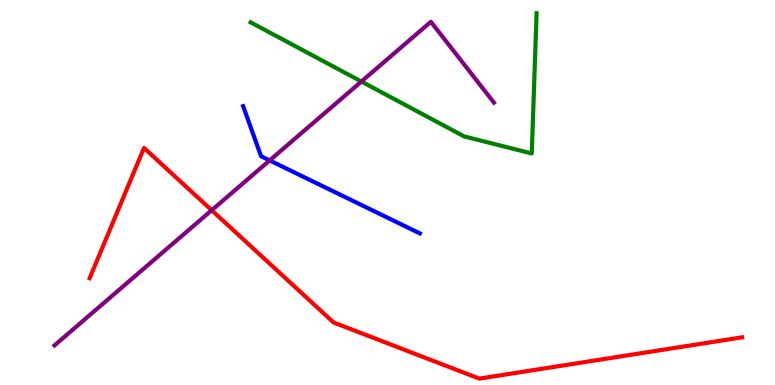[{'lines': ['blue', 'red'], 'intersections': []}, {'lines': ['green', 'red'], 'intersections': []}, {'lines': ['purple', 'red'], 'intersections': [{'x': 2.73, 'y': 4.54}]}, {'lines': ['blue', 'green'], 'intersections': []}, {'lines': ['blue', 'purple'], 'intersections': [{'x': 3.48, 'y': 5.83}]}, {'lines': ['green', 'purple'], 'intersections': [{'x': 4.66, 'y': 7.88}]}]